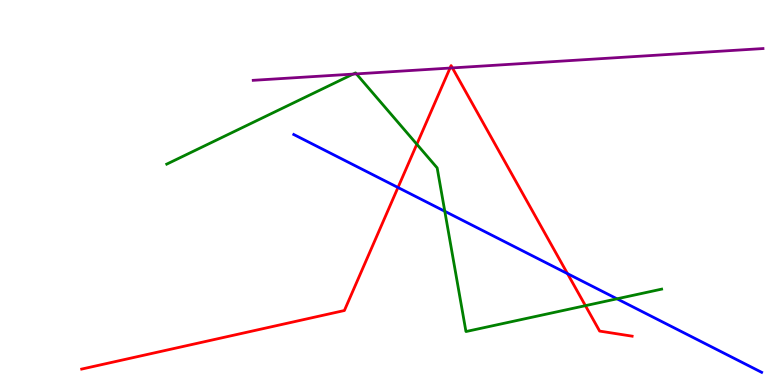[{'lines': ['blue', 'red'], 'intersections': [{'x': 5.14, 'y': 5.13}, {'x': 7.32, 'y': 2.89}]}, {'lines': ['green', 'red'], 'intersections': [{'x': 5.38, 'y': 6.25}, {'x': 7.55, 'y': 2.06}]}, {'lines': ['purple', 'red'], 'intersections': [{'x': 5.81, 'y': 8.23}, {'x': 5.84, 'y': 8.24}]}, {'lines': ['blue', 'green'], 'intersections': [{'x': 5.74, 'y': 4.51}, {'x': 7.96, 'y': 2.24}]}, {'lines': ['blue', 'purple'], 'intersections': []}, {'lines': ['green', 'purple'], 'intersections': [{'x': 4.56, 'y': 8.08}, {'x': 4.6, 'y': 8.08}]}]